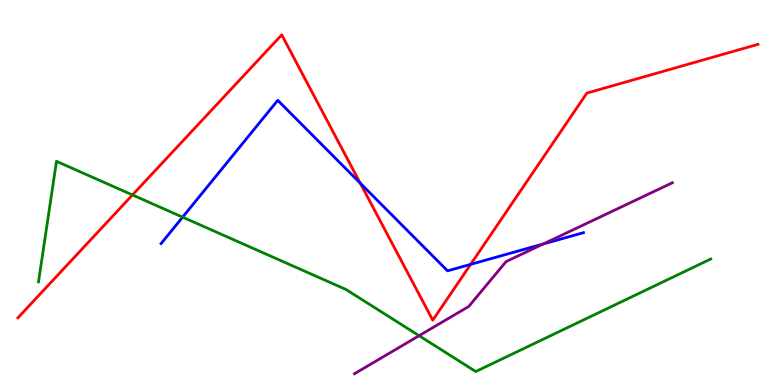[{'lines': ['blue', 'red'], 'intersections': [{'x': 4.65, 'y': 5.24}, {'x': 6.07, 'y': 3.13}]}, {'lines': ['green', 'red'], 'intersections': [{'x': 1.71, 'y': 4.94}]}, {'lines': ['purple', 'red'], 'intersections': []}, {'lines': ['blue', 'green'], 'intersections': [{'x': 2.36, 'y': 4.36}]}, {'lines': ['blue', 'purple'], 'intersections': [{'x': 7.01, 'y': 3.66}]}, {'lines': ['green', 'purple'], 'intersections': [{'x': 5.41, 'y': 1.28}]}]